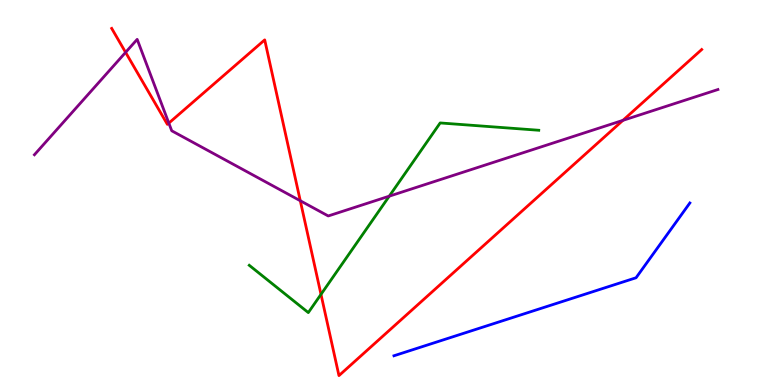[{'lines': ['blue', 'red'], 'intersections': []}, {'lines': ['green', 'red'], 'intersections': [{'x': 4.14, 'y': 2.35}]}, {'lines': ['purple', 'red'], 'intersections': [{'x': 1.62, 'y': 8.64}, {'x': 2.18, 'y': 6.8}, {'x': 3.87, 'y': 4.79}, {'x': 8.04, 'y': 6.87}]}, {'lines': ['blue', 'green'], 'intersections': []}, {'lines': ['blue', 'purple'], 'intersections': []}, {'lines': ['green', 'purple'], 'intersections': [{'x': 5.02, 'y': 4.9}]}]